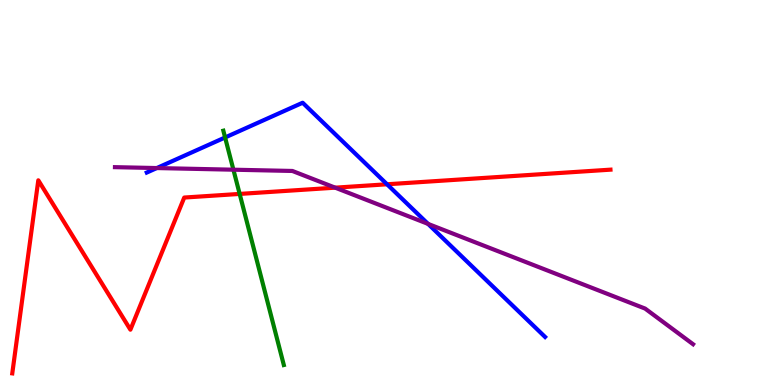[{'lines': ['blue', 'red'], 'intersections': [{'x': 4.99, 'y': 5.21}]}, {'lines': ['green', 'red'], 'intersections': [{'x': 3.09, 'y': 4.96}]}, {'lines': ['purple', 'red'], 'intersections': [{'x': 4.33, 'y': 5.13}]}, {'lines': ['blue', 'green'], 'intersections': [{'x': 2.9, 'y': 6.43}]}, {'lines': ['blue', 'purple'], 'intersections': [{'x': 2.02, 'y': 5.63}, {'x': 5.52, 'y': 4.18}]}, {'lines': ['green', 'purple'], 'intersections': [{'x': 3.01, 'y': 5.59}]}]